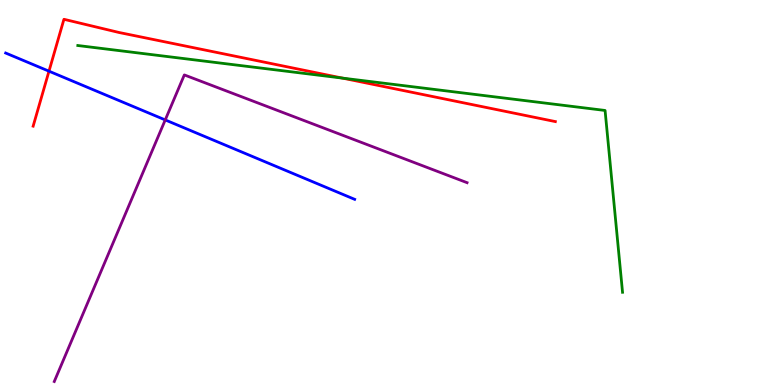[{'lines': ['blue', 'red'], 'intersections': [{'x': 0.632, 'y': 8.15}]}, {'lines': ['green', 'red'], 'intersections': [{'x': 4.42, 'y': 7.97}]}, {'lines': ['purple', 'red'], 'intersections': []}, {'lines': ['blue', 'green'], 'intersections': []}, {'lines': ['blue', 'purple'], 'intersections': [{'x': 2.13, 'y': 6.89}]}, {'lines': ['green', 'purple'], 'intersections': []}]